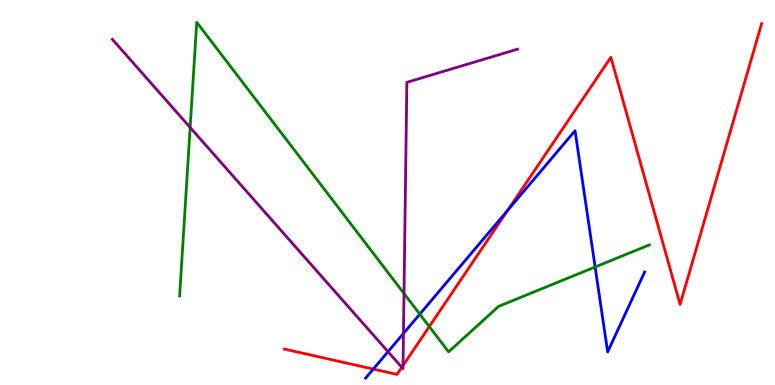[{'lines': ['blue', 'red'], 'intersections': [{'x': 4.82, 'y': 0.413}, {'x': 6.55, 'y': 4.54}]}, {'lines': ['green', 'red'], 'intersections': [{'x': 5.54, 'y': 1.52}]}, {'lines': ['purple', 'red'], 'intersections': [{'x': 5.18, 'y': 0.459}, {'x': 5.2, 'y': 0.506}]}, {'lines': ['blue', 'green'], 'intersections': [{'x': 5.42, 'y': 1.84}, {'x': 7.68, 'y': 3.07}]}, {'lines': ['blue', 'purple'], 'intersections': [{'x': 5.01, 'y': 0.865}, {'x': 5.21, 'y': 1.34}]}, {'lines': ['green', 'purple'], 'intersections': [{'x': 2.45, 'y': 6.69}, {'x': 5.21, 'y': 2.38}]}]